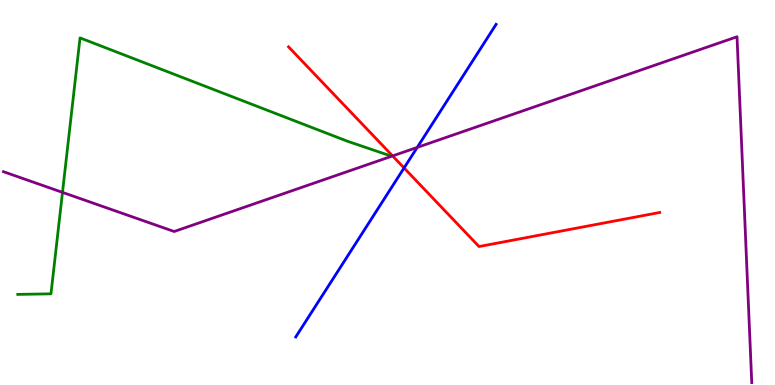[{'lines': ['blue', 'red'], 'intersections': [{'x': 5.21, 'y': 5.64}]}, {'lines': ['green', 'red'], 'intersections': []}, {'lines': ['purple', 'red'], 'intersections': [{'x': 5.07, 'y': 5.95}]}, {'lines': ['blue', 'green'], 'intersections': []}, {'lines': ['blue', 'purple'], 'intersections': [{'x': 5.38, 'y': 6.17}]}, {'lines': ['green', 'purple'], 'intersections': [{'x': 0.806, 'y': 5.0}]}]